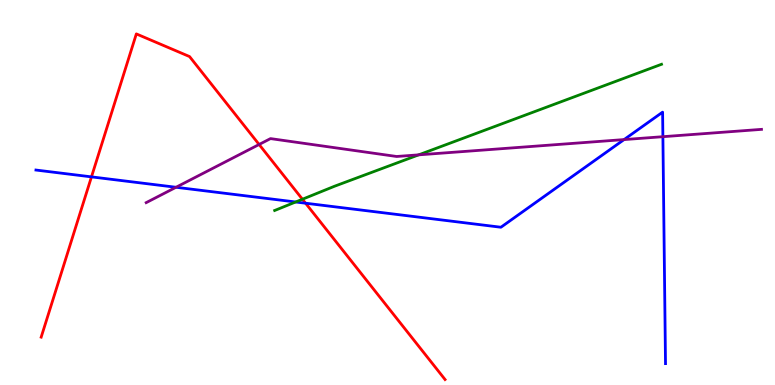[{'lines': ['blue', 'red'], 'intersections': [{'x': 1.18, 'y': 5.41}, {'x': 3.94, 'y': 4.72}]}, {'lines': ['green', 'red'], 'intersections': [{'x': 3.9, 'y': 4.82}]}, {'lines': ['purple', 'red'], 'intersections': [{'x': 3.34, 'y': 6.25}]}, {'lines': ['blue', 'green'], 'intersections': [{'x': 3.81, 'y': 4.75}]}, {'lines': ['blue', 'purple'], 'intersections': [{'x': 2.27, 'y': 5.14}, {'x': 8.05, 'y': 6.37}, {'x': 8.55, 'y': 6.45}]}, {'lines': ['green', 'purple'], 'intersections': [{'x': 5.4, 'y': 5.98}]}]